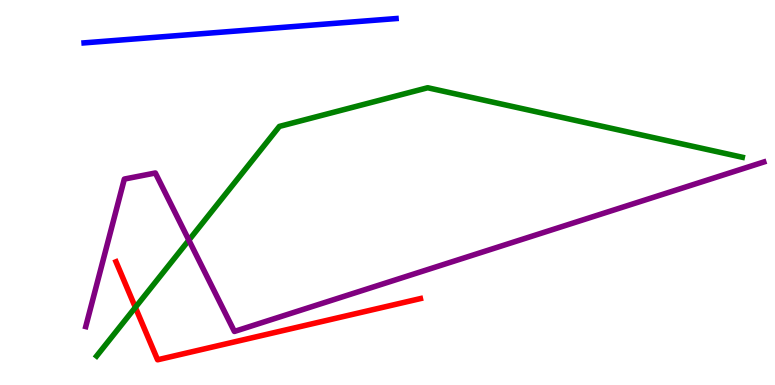[{'lines': ['blue', 'red'], 'intersections': []}, {'lines': ['green', 'red'], 'intersections': [{'x': 1.75, 'y': 2.02}]}, {'lines': ['purple', 'red'], 'intersections': []}, {'lines': ['blue', 'green'], 'intersections': []}, {'lines': ['blue', 'purple'], 'intersections': []}, {'lines': ['green', 'purple'], 'intersections': [{'x': 2.44, 'y': 3.76}]}]